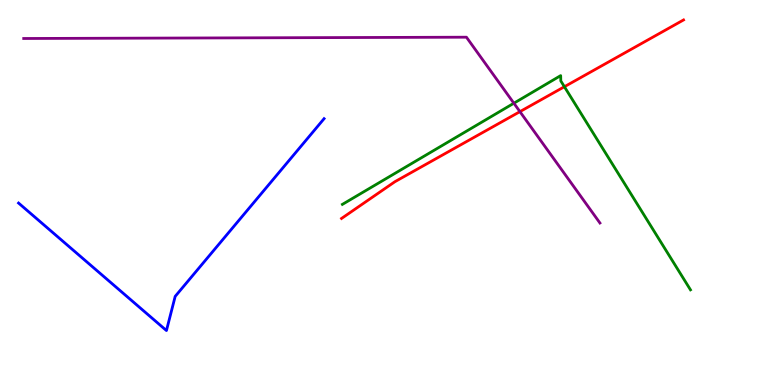[{'lines': ['blue', 'red'], 'intersections': []}, {'lines': ['green', 'red'], 'intersections': [{'x': 7.28, 'y': 7.75}]}, {'lines': ['purple', 'red'], 'intersections': [{'x': 6.71, 'y': 7.1}]}, {'lines': ['blue', 'green'], 'intersections': []}, {'lines': ['blue', 'purple'], 'intersections': []}, {'lines': ['green', 'purple'], 'intersections': [{'x': 6.63, 'y': 7.32}]}]